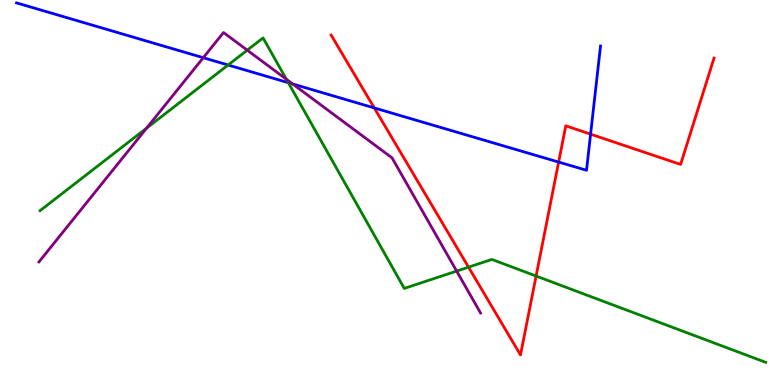[{'lines': ['blue', 'red'], 'intersections': [{'x': 4.83, 'y': 7.2}, {'x': 7.21, 'y': 5.79}, {'x': 7.62, 'y': 6.52}]}, {'lines': ['green', 'red'], 'intersections': [{'x': 6.05, 'y': 3.06}, {'x': 6.92, 'y': 2.83}]}, {'lines': ['purple', 'red'], 'intersections': []}, {'lines': ['blue', 'green'], 'intersections': [{'x': 2.94, 'y': 8.31}, {'x': 3.72, 'y': 7.85}]}, {'lines': ['blue', 'purple'], 'intersections': [{'x': 2.62, 'y': 8.5}, {'x': 3.78, 'y': 7.82}]}, {'lines': ['green', 'purple'], 'intersections': [{'x': 1.89, 'y': 6.67}, {'x': 3.19, 'y': 8.7}, {'x': 3.7, 'y': 7.94}, {'x': 5.89, 'y': 2.96}]}]